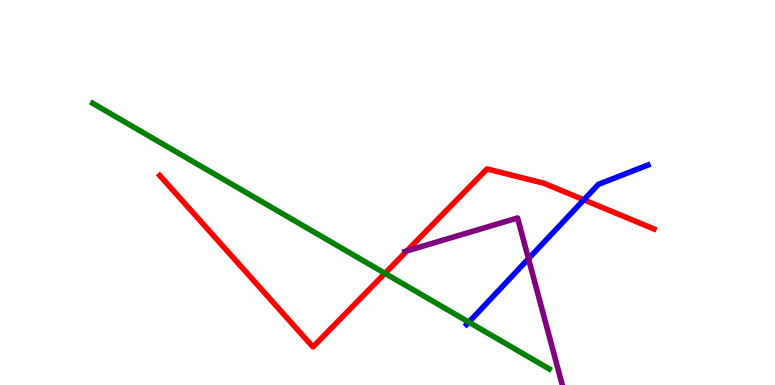[{'lines': ['blue', 'red'], 'intersections': [{'x': 7.53, 'y': 4.81}]}, {'lines': ['green', 'red'], 'intersections': [{'x': 4.97, 'y': 2.9}]}, {'lines': ['purple', 'red'], 'intersections': [{'x': 5.25, 'y': 3.48}]}, {'lines': ['blue', 'green'], 'intersections': [{'x': 6.05, 'y': 1.63}]}, {'lines': ['blue', 'purple'], 'intersections': [{'x': 6.82, 'y': 3.28}]}, {'lines': ['green', 'purple'], 'intersections': []}]